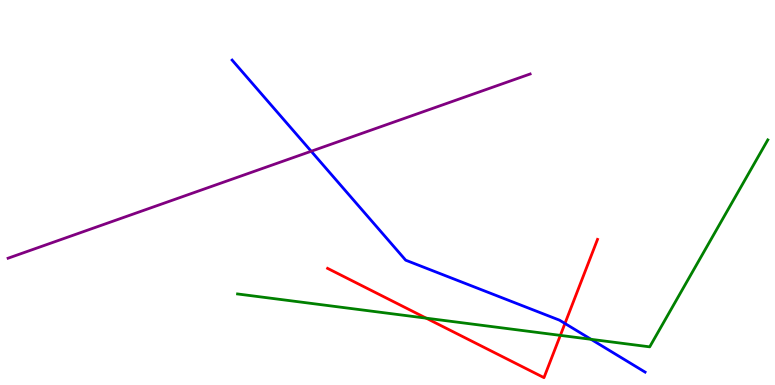[{'lines': ['blue', 'red'], 'intersections': [{'x': 7.29, 'y': 1.6}]}, {'lines': ['green', 'red'], 'intersections': [{'x': 5.5, 'y': 1.74}, {'x': 7.23, 'y': 1.29}]}, {'lines': ['purple', 'red'], 'intersections': []}, {'lines': ['blue', 'green'], 'intersections': [{'x': 7.63, 'y': 1.19}]}, {'lines': ['blue', 'purple'], 'intersections': [{'x': 4.02, 'y': 6.07}]}, {'lines': ['green', 'purple'], 'intersections': []}]